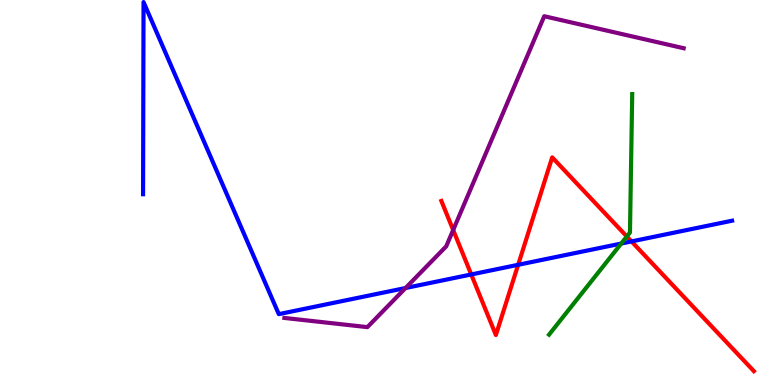[{'lines': ['blue', 'red'], 'intersections': [{'x': 6.08, 'y': 2.87}, {'x': 6.69, 'y': 3.12}, {'x': 8.15, 'y': 3.73}]}, {'lines': ['green', 'red'], 'intersections': [{'x': 8.09, 'y': 3.86}]}, {'lines': ['purple', 'red'], 'intersections': [{'x': 5.85, 'y': 4.03}]}, {'lines': ['blue', 'green'], 'intersections': [{'x': 8.02, 'y': 3.67}]}, {'lines': ['blue', 'purple'], 'intersections': [{'x': 5.23, 'y': 2.52}]}, {'lines': ['green', 'purple'], 'intersections': []}]